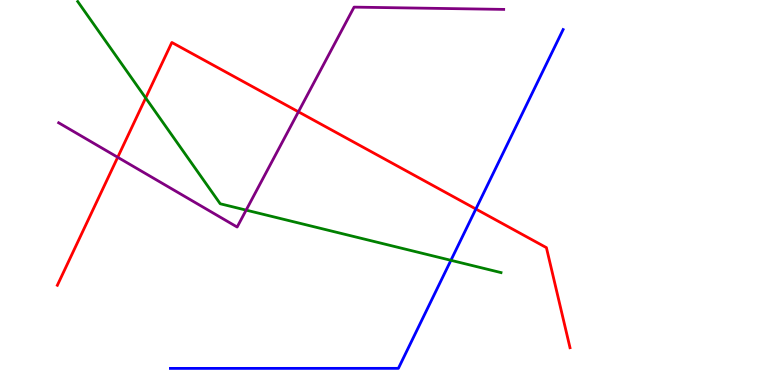[{'lines': ['blue', 'red'], 'intersections': [{'x': 6.14, 'y': 4.57}]}, {'lines': ['green', 'red'], 'intersections': [{'x': 1.88, 'y': 7.46}]}, {'lines': ['purple', 'red'], 'intersections': [{'x': 1.52, 'y': 5.91}, {'x': 3.85, 'y': 7.1}]}, {'lines': ['blue', 'green'], 'intersections': [{'x': 5.82, 'y': 3.24}]}, {'lines': ['blue', 'purple'], 'intersections': []}, {'lines': ['green', 'purple'], 'intersections': [{'x': 3.18, 'y': 4.54}]}]